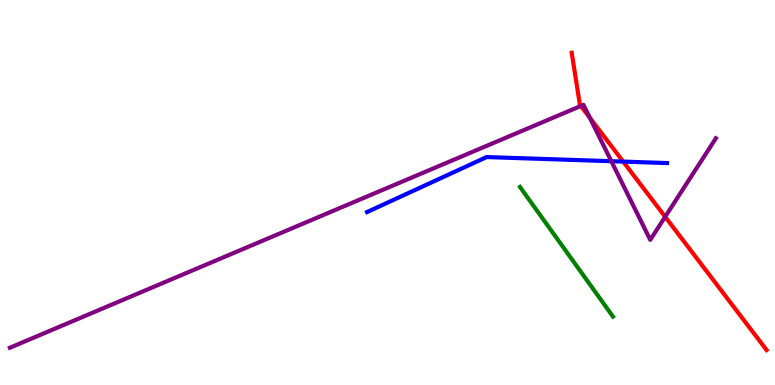[{'lines': ['blue', 'red'], 'intersections': [{'x': 8.04, 'y': 5.8}]}, {'lines': ['green', 'red'], 'intersections': []}, {'lines': ['purple', 'red'], 'intersections': [{'x': 7.49, 'y': 7.25}, {'x': 7.61, 'y': 6.94}, {'x': 8.58, 'y': 4.37}]}, {'lines': ['blue', 'green'], 'intersections': []}, {'lines': ['blue', 'purple'], 'intersections': [{'x': 7.89, 'y': 5.81}]}, {'lines': ['green', 'purple'], 'intersections': []}]